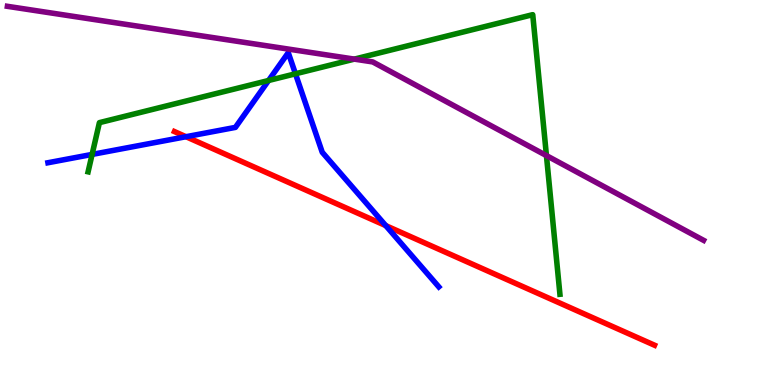[{'lines': ['blue', 'red'], 'intersections': [{'x': 2.4, 'y': 6.45}, {'x': 4.98, 'y': 4.14}]}, {'lines': ['green', 'red'], 'intersections': []}, {'lines': ['purple', 'red'], 'intersections': []}, {'lines': ['blue', 'green'], 'intersections': [{'x': 1.19, 'y': 5.99}, {'x': 3.47, 'y': 7.91}, {'x': 3.81, 'y': 8.08}]}, {'lines': ['blue', 'purple'], 'intersections': []}, {'lines': ['green', 'purple'], 'intersections': [{'x': 4.57, 'y': 8.46}, {'x': 7.05, 'y': 5.96}]}]